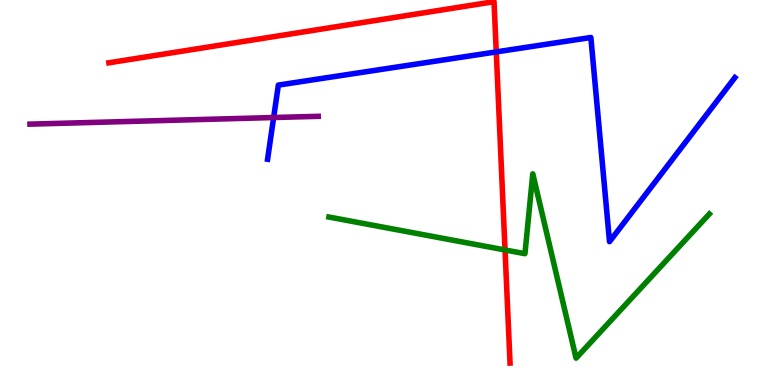[{'lines': ['blue', 'red'], 'intersections': [{'x': 6.4, 'y': 8.65}]}, {'lines': ['green', 'red'], 'intersections': [{'x': 6.52, 'y': 3.51}]}, {'lines': ['purple', 'red'], 'intersections': []}, {'lines': ['blue', 'green'], 'intersections': []}, {'lines': ['blue', 'purple'], 'intersections': [{'x': 3.53, 'y': 6.95}]}, {'lines': ['green', 'purple'], 'intersections': []}]